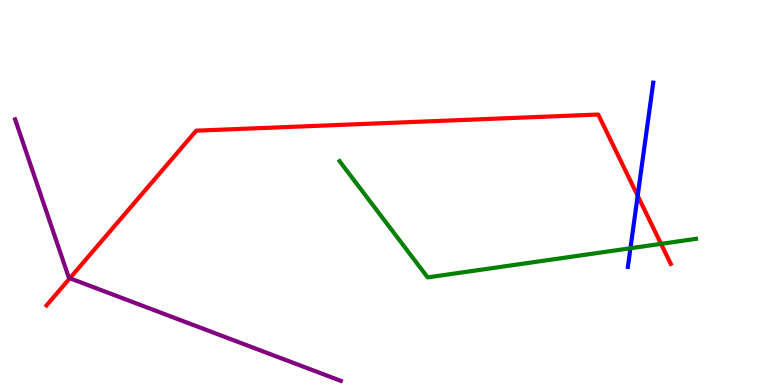[{'lines': ['blue', 'red'], 'intersections': [{'x': 8.23, 'y': 4.92}]}, {'lines': ['green', 'red'], 'intersections': [{'x': 8.53, 'y': 3.67}]}, {'lines': ['purple', 'red'], 'intersections': [{'x': 0.901, 'y': 2.77}]}, {'lines': ['blue', 'green'], 'intersections': [{'x': 8.13, 'y': 3.55}]}, {'lines': ['blue', 'purple'], 'intersections': []}, {'lines': ['green', 'purple'], 'intersections': []}]